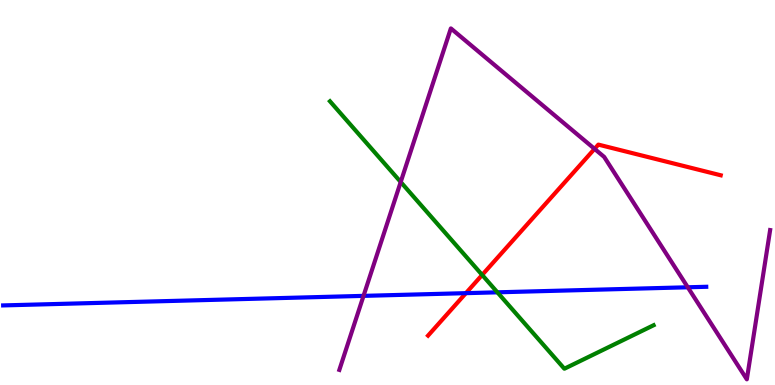[{'lines': ['blue', 'red'], 'intersections': [{'x': 6.01, 'y': 2.39}]}, {'lines': ['green', 'red'], 'intersections': [{'x': 6.22, 'y': 2.86}]}, {'lines': ['purple', 'red'], 'intersections': [{'x': 7.67, 'y': 6.13}]}, {'lines': ['blue', 'green'], 'intersections': [{'x': 6.42, 'y': 2.41}]}, {'lines': ['blue', 'purple'], 'intersections': [{'x': 4.69, 'y': 2.32}, {'x': 8.87, 'y': 2.54}]}, {'lines': ['green', 'purple'], 'intersections': [{'x': 5.17, 'y': 5.27}]}]